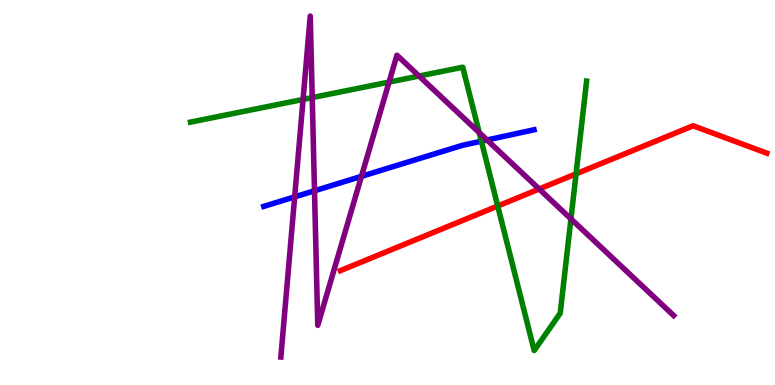[{'lines': ['blue', 'red'], 'intersections': []}, {'lines': ['green', 'red'], 'intersections': [{'x': 6.42, 'y': 4.65}, {'x': 7.43, 'y': 5.48}]}, {'lines': ['purple', 'red'], 'intersections': [{'x': 6.96, 'y': 5.09}]}, {'lines': ['blue', 'green'], 'intersections': [{'x': 6.21, 'y': 6.33}]}, {'lines': ['blue', 'purple'], 'intersections': [{'x': 3.8, 'y': 4.89}, {'x': 4.06, 'y': 5.04}, {'x': 4.66, 'y': 5.42}, {'x': 6.28, 'y': 6.36}]}, {'lines': ['green', 'purple'], 'intersections': [{'x': 3.91, 'y': 7.42}, {'x': 4.03, 'y': 7.47}, {'x': 5.02, 'y': 7.87}, {'x': 5.41, 'y': 8.02}, {'x': 6.18, 'y': 6.56}, {'x': 7.37, 'y': 4.31}]}]